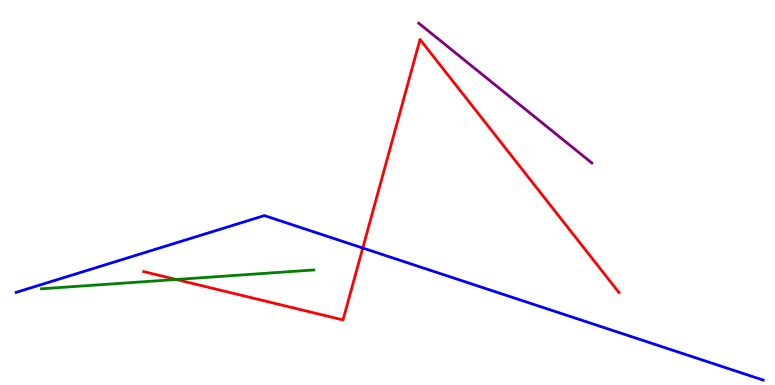[{'lines': ['blue', 'red'], 'intersections': [{'x': 4.68, 'y': 3.56}]}, {'lines': ['green', 'red'], 'intersections': [{'x': 2.27, 'y': 2.74}]}, {'lines': ['purple', 'red'], 'intersections': []}, {'lines': ['blue', 'green'], 'intersections': []}, {'lines': ['blue', 'purple'], 'intersections': []}, {'lines': ['green', 'purple'], 'intersections': []}]